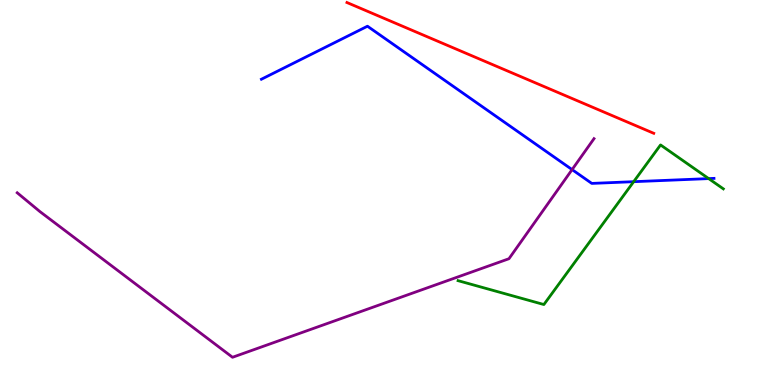[{'lines': ['blue', 'red'], 'intersections': []}, {'lines': ['green', 'red'], 'intersections': []}, {'lines': ['purple', 'red'], 'intersections': []}, {'lines': ['blue', 'green'], 'intersections': [{'x': 8.18, 'y': 5.28}, {'x': 9.14, 'y': 5.36}]}, {'lines': ['blue', 'purple'], 'intersections': [{'x': 7.38, 'y': 5.59}]}, {'lines': ['green', 'purple'], 'intersections': []}]